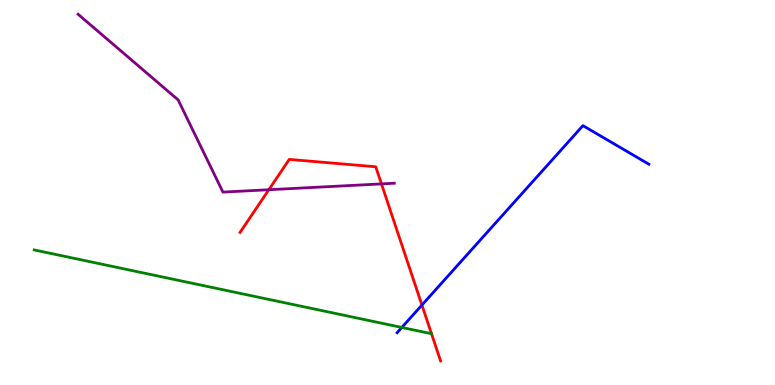[{'lines': ['blue', 'red'], 'intersections': [{'x': 5.44, 'y': 2.08}]}, {'lines': ['green', 'red'], 'intersections': [{'x': 5.57, 'y': 1.33}]}, {'lines': ['purple', 'red'], 'intersections': [{'x': 3.47, 'y': 5.07}, {'x': 4.92, 'y': 5.22}]}, {'lines': ['blue', 'green'], 'intersections': [{'x': 5.18, 'y': 1.49}]}, {'lines': ['blue', 'purple'], 'intersections': []}, {'lines': ['green', 'purple'], 'intersections': []}]